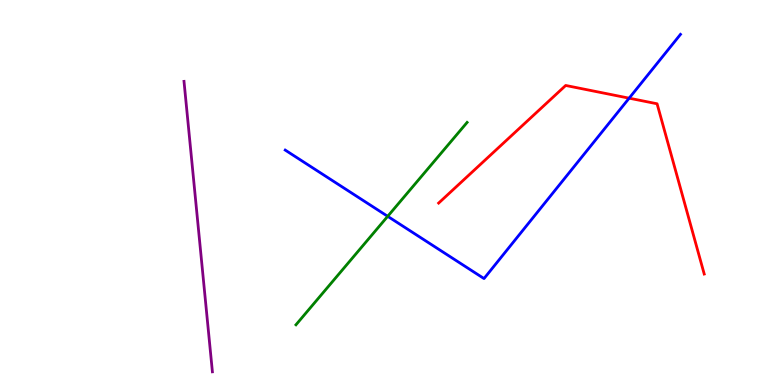[{'lines': ['blue', 'red'], 'intersections': [{'x': 8.12, 'y': 7.45}]}, {'lines': ['green', 'red'], 'intersections': []}, {'lines': ['purple', 'red'], 'intersections': []}, {'lines': ['blue', 'green'], 'intersections': [{'x': 5.0, 'y': 4.38}]}, {'lines': ['blue', 'purple'], 'intersections': []}, {'lines': ['green', 'purple'], 'intersections': []}]